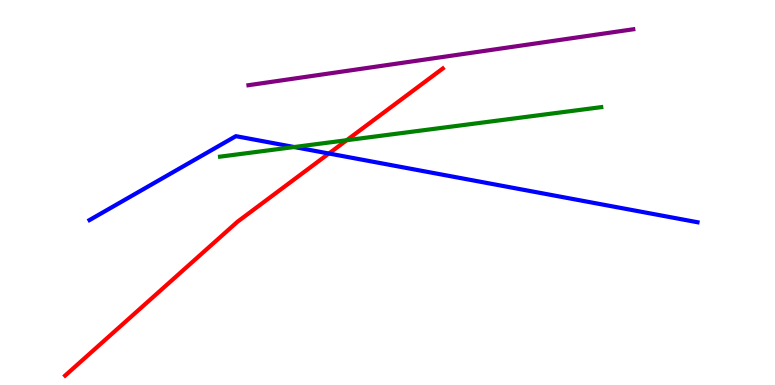[{'lines': ['blue', 'red'], 'intersections': [{'x': 4.24, 'y': 6.01}]}, {'lines': ['green', 'red'], 'intersections': [{'x': 4.47, 'y': 6.36}]}, {'lines': ['purple', 'red'], 'intersections': []}, {'lines': ['blue', 'green'], 'intersections': [{'x': 3.8, 'y': 6.18}]}, {'lines': ['blue', 'purple'], 'intersections': []}, {'lines': ['green', 'purple'], 'intersections': []}]